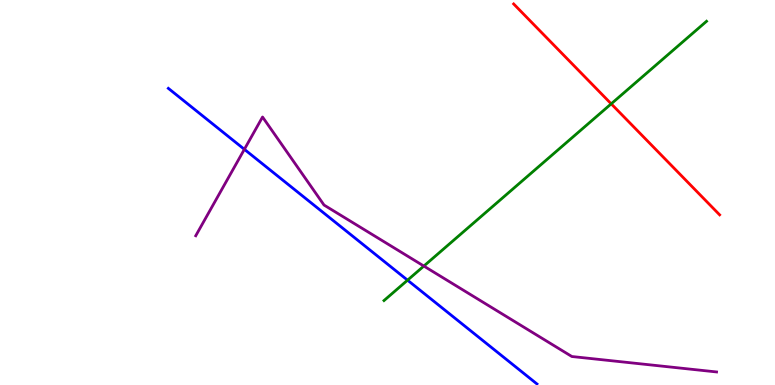[{'lines': ['blue', 'red'], 'intersections': []}, {'lines': ['green', 'red'], 'intersections': [{'x': 7.89, 'y': 7.3}]}, {'lines': ['purple', 'red'], 'intersections': []}, {'lines': ['blue', 'green'], 'intersections': [{'x': 5.26, 'y': 2.72}]}, {'lines': ['blue', 'purple'], 'intersections': [{'x': 3.15, 'y': 6.12}]}, {'lines': ['green', 'purple'], 'intersections': [{'x': 5.47, 'y': 3.09}]}]